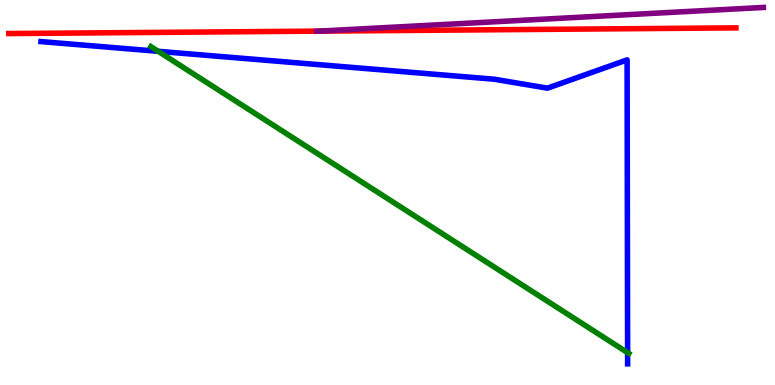[{'lines': ['blue', 'red'], 'intersections': []}, {'lines': ['green', 'red'], 'intersections': []}, {'lines': ['purple', 'red'], 'intersections': [{'x': 4.12, 'y': 9.19}]}, {'lines': ['blue', 'green'], 'intersections': [{'x': 2.04, 'y': 8.67}, {'x': 8.1, 'y': 0.84}]}, {'lines': ['blue', 'purple'], 'intersections': []}, {'lines': ['green', 'purple'], 'intersections': []}]